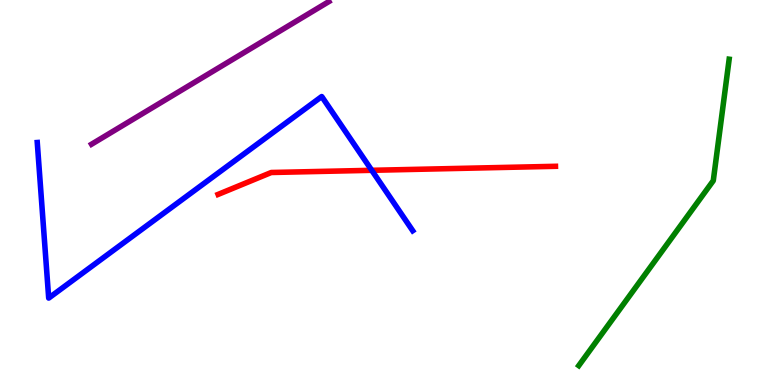[{'lines': ['blue', 'red'], 'intersections': [{'x': 4.8, 'y': 5.58}]}, {'lines': ['green', 'red'], 'intersections': []}, {'lines': ['purple', 'red'], 'intersections': []}, {'lines': ['blue', 'green'], 'intersections': []}, {'lines': ['blue', 'purple'], 'intersections': []}, {'lines': ['green', 'purple'], 'intersections': []}]